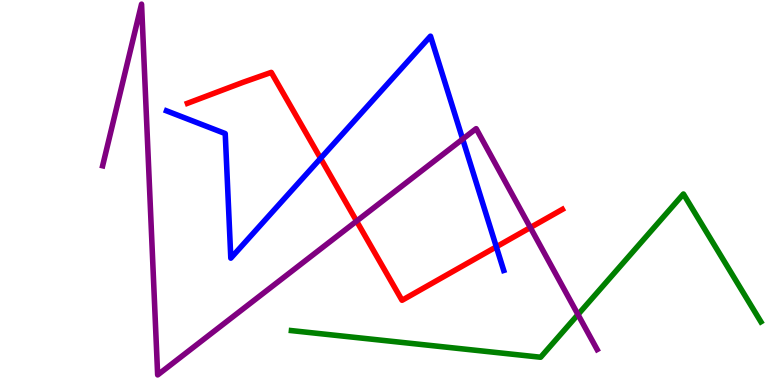[{'lines': ['blue', 'red'], 'intersections': [{'x': 4.14, 'y': 5.89}, {'x': 6.4, 'y': 3.59}]}, {'lines': ['green', 'red'], 'intersections': []}, {'lines': ['purple', 'red'], 'intersections': [{'x': 4.6, 'y': 4.26}, {'x': 6.84, 'y': 4.09}]}, {'lines': ['blue', 'green'], 'intersections': []}, {'lines': ['blue', 'purple'], 'intersections': [{'x': 5.97, 'y': 6.39}]}, {'lines': ['green', 'purple'], 'intersections': [{'x': 7.46, 'y': 1.83}]}]